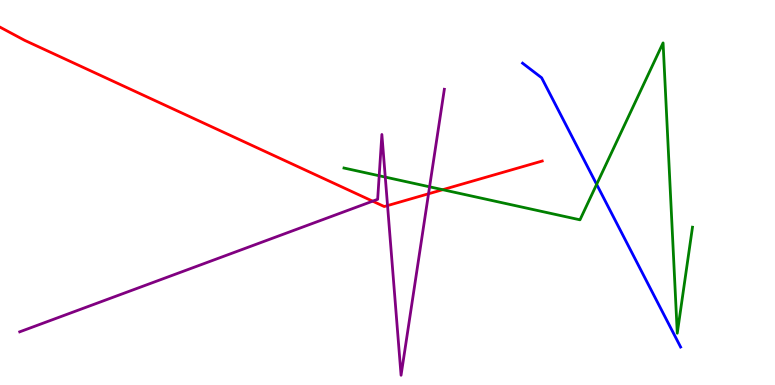[{'lines': ['blue', 'red'], 'intersections': []}, {'lines': ['green', 'red'], 'intersections': [{'x': 5.71, 'y': 5.07}]}, {'lines': ['purple', 'red'], 'intersections': [{'x': 4.81, 'y': 4.77}, {'x': 5.0, 'y': 4.66}, {'x': 5.53, 'y': 4.97}]}, {'lines': ['blue', 'green'], 'intersections': [{'x': 7.7, 'y': 5.21}]}, {'lines': ['blue', 'purple'], 'intersections': []}, {'lines': ['green', 'purple'], 'intersections': [{'x': 4.89, 'y': 5.43}, {'x': 4.97, 'y': 5.4}, {'x': 5.54, 'y': 5.15}]}]